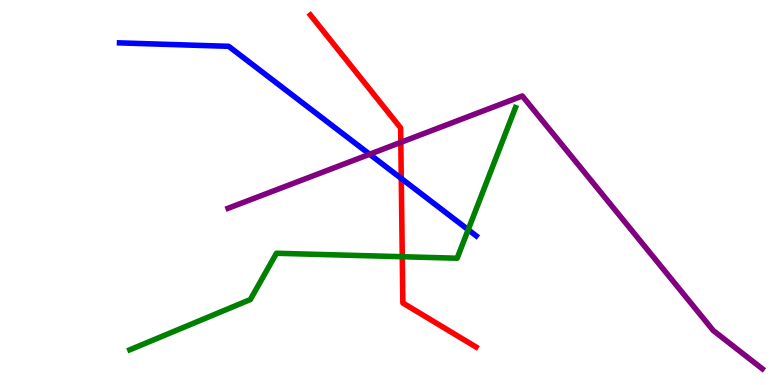[{'lines': ['blue', 'red'], 'intersections': [{'x': 5.18, 'y': 5.36}]}, {'lines': ['green', 'red'], 'intersections': [{'x': 5.19, 'y': 3.33}]}, {'lines': ['purple', 'red'], 'intersections': [{'x': 5.17, 'y': 6.3}]}, {'lines': ['blue', 'green'], 'intersections': [{'x': 6.04, 'y': 4.03}]}, {'lines': ['blue', 'purple'], 'intersections': [{'x': 4.77, 'y': 5.99}]}, {'lines': ['green', 'purple'], 'intersections': []}]